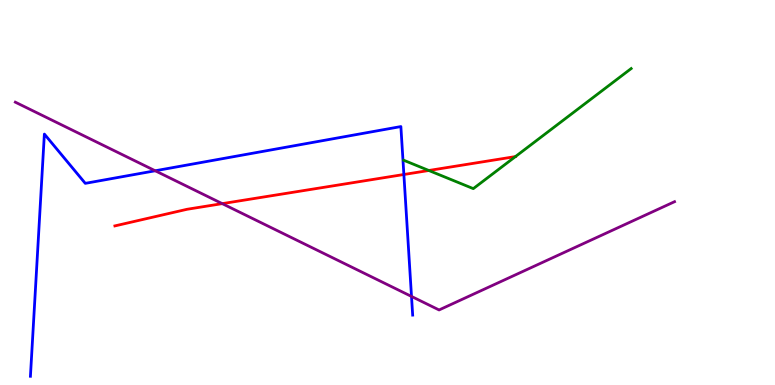[{'lines': ['blue', 'red'], 'intersections': [{'x': 5.21, 'y': 5.47}]}, {'lines': ['green', 'red'], 'intersections': [{'x': 5.53, 'y': 5.57}, {'x': 6.65, 'y': 5.93}]}, {'lines': ['purple', 'red'], 'intersections': [{'x': 2.87, 'y': 4.71}]}, {'lines': ['blue', 'green'], 'intersections': []}, {'lines': ['blue', 'purple'], 'intersections': [{'x': 2.0, 'y': 5.56}, {'x': 5.31, 'y': 2.3}]}, {'lines': ['green', 'purple'], 'intersections': []}]